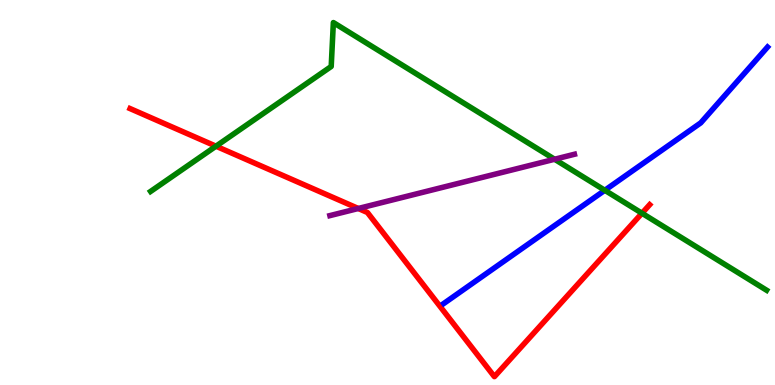[{'lines': ['blue', 'red'], 'intersections': []}, {'lines': ['green', 'red'], 'intersections': [{'x': 2.79, 'y': 6.2}, {'x': 8.28, 'y': 4.46}]}, {'lines': ['purple', 'red'], 'intersections': [{'x': 4.62, 'y': 4.58}]}, {'lines': ['blue', 'green'], 'intersections': [{'x': 7.8, 'y': 5.06}]}, {'lines': ['blue', 'purple'], 'intersections': []}, {'lines': ['green', 'purple'], 'intersections': [{'x': 7.16, 'y': 5.86}]}]